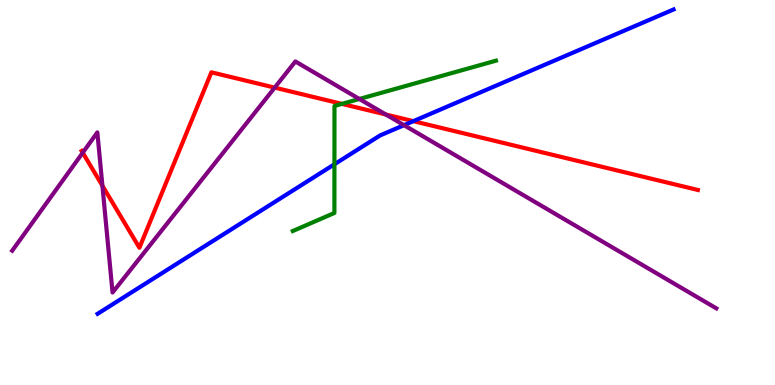[{'lines': ['blue', 'red'], 'intersections': [{'x': 5.33, 'y': 6.85}]}, {'lines': ['green', 'red'], 'intersections': [{'x': 4.41, 'y': 7.3}]}, {'lines': ['purple', 'red'], 'intersections': [{'x': 1.07, 'y': 6.03}, {'x': 1.32, 'y': 5.18}, {'x': 3.54, 'y': 7.72}, {'x': 4.98, 'y': 7.03}]}, {'lines': ['blue', 'green'], 'intersections': [{'x': 4.32, 'y': 5.73}]}, {'lines': ['blue', 'purple'], 'intersections': [{'x': 5.21, 'y': 6.75}]}, {'lines': ['green', 'purple'], 'intersections': [{'x': 4.64, 'y': 7.43}]}]